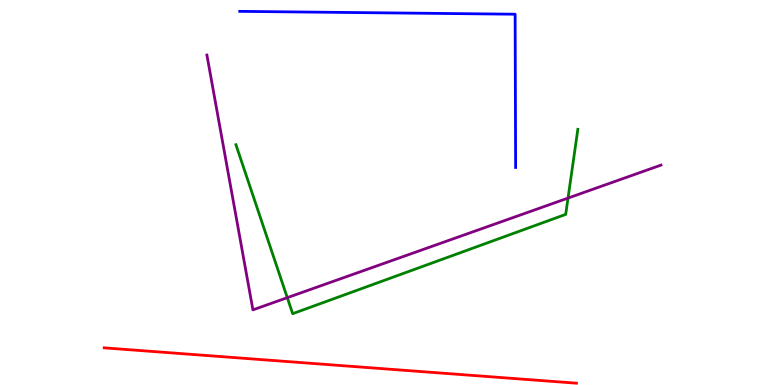[{'lines': ['blue', 'red'], 'intersections': []}, {'lines': ['green', 'red'], 'intersections': []}, {'lines': ['purple', 'red'], 'intersections': []}, {'lines': ['blue', 'green'], 'intersections': []}, {'lines': ['blue', 'purple'], 'intersections': []}, {'lines': ['green', 'purple'], 'intersections': [{'x': 3.71, 'y': 2.27}, {'x': 7.33, 'y': 4.86}]}]